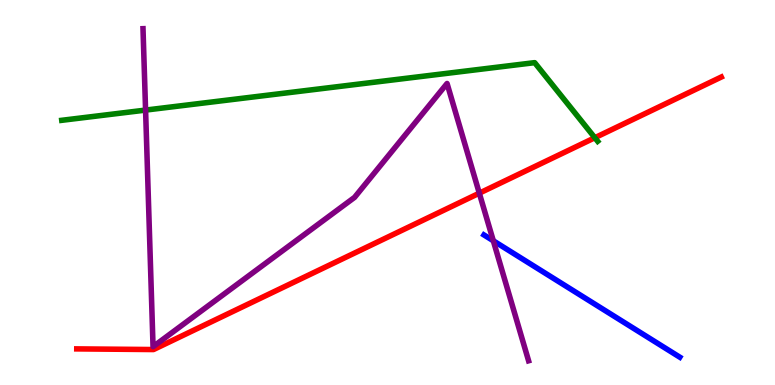[{'lines': ['blue', 'red'], 'intersections': []}, {'lines': ['green', 'red'], 'intersections': [{'x': 7.68, 'y': 6.42}]}, {'lines': ['purple', 'red'], 'intersections': [{'x': 6.18, 'y': 4.98}]}, {'lines': ['blue', 'green'], 'intersections': []}, {'lines': ['blue', 'purple'], 'intersections': [{'x': 6.37, 'y': 3.75}]}, {'lines': ['green', 'purple'], 'intersections': [{'x': 1.88, 'y': 7.14}]}]